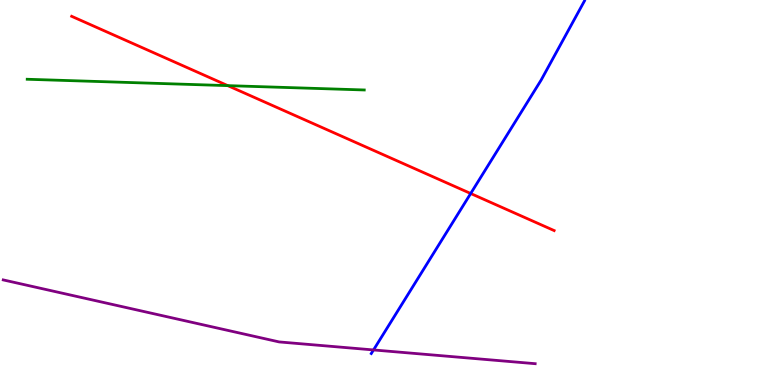[{'lines': ['blue', 'red'], 'intersections': [{'x': 6.07, 'y': 4.97}]}, {'lines': ['green', 'red'], 'intersections': [{'x': 2.94, 'y': 7.78}]}, {'lines': ['purple', 'red'], 'intersections': []}, {'lines': ['blue', 'green'], 'intersections': []}, {'lines': ['blue', 'purple'], 'intersections': [{'x': 4.82, 'y': 0.911}]}, {'lines': ['green', 'purple'], 'intersections': []}]